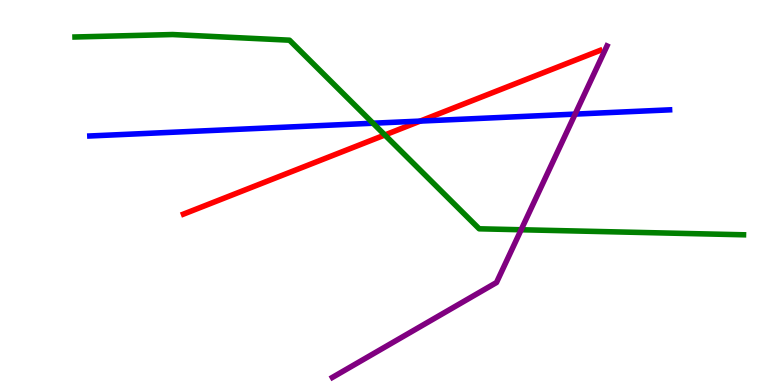[{'lines': ['blue', 'red'], 'intersections': [{'x': 5.42, 'y': 6.85}]}, {'lines': ['green', 'red'], 'intersections': [{'x': 4.97, 'y': 6.49}]}, {'lines': ['purple', 'red'], 'intersections': []}, {'lines': ['blue', 'green'], 'intersections': [{'x': 4.81, 'y': 6.8}]}, {'lines': ['blue', 'purple'], 'intersections': [{'x': 7.42, 'y': 7.04}]}, {'lines': ['green', 'purple'], 'intersections': [{'x': 6.72, 'y': 4.03}]}]